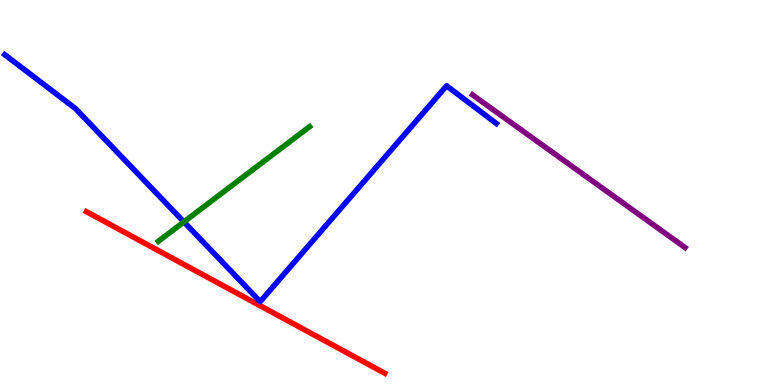[{'lines': ['blue', 'red'], 'intersections': []}, {'lines': ['green', 'red'], 'intersections': []}, {'lines': ['purple', 'red'], 'intersections': []}, {'lines': ['blue', 'green'], 'intersections': [{'x': 2.37, 'y': 4.24}]}, {'lines': ['blue', 'purple'], 'intersections': []}, {'lines': ['green', 'purple'], 'intersections': []}]